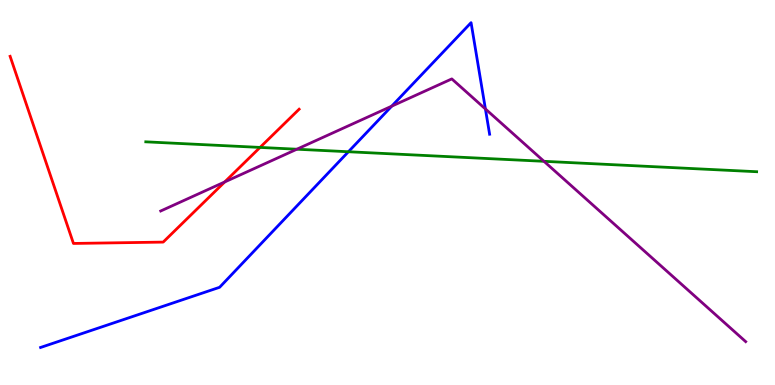[{'lines': ['blue', 'red'], 'intersections': []}, {'lines': ['green', 'red'], 'intersections': [{'x': 3.36, 'y': 6.17}]}, {'lines': ['purple', 'red'], 'intersections': [{'x': 2.9, 'y': 5.27}]}, {'lines': ['blue', 'green'], 'intersections': [{'x': 4.5, 'y': 6.06}]}, {'lines': ['blue', 'purple'], 'intersections': [{'x': 5.05, 'y': 7.24}, {'x': 6.26, 'y': 7.17}]}, {'lines': ['green', 'purple'], 'intersections': [{'x': 3.83, 'y': 6.12}, {'x': 7.02, 'y': 5.81}]}]